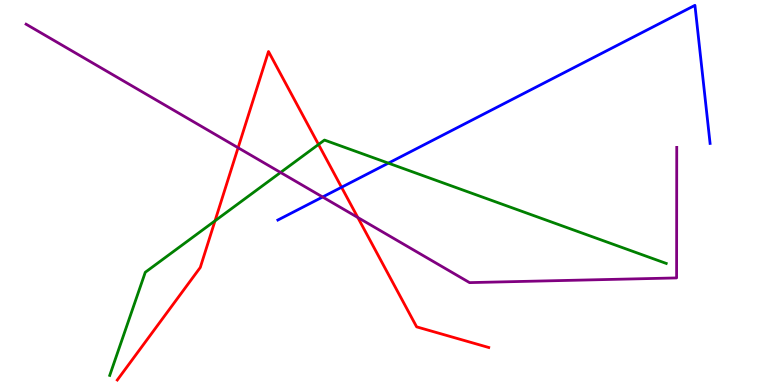[{'lines': ['blue', 'red'], 'intersections': [{'x': 4.41, 'y': 5.14}]}, {'lines': ['green', 'red'], 'intersections': [{'x': 2.77, 'y': 4.26}, {'x': 4.11, 'y': 6.25}]}, {'lines': ['purple', 'red'], 'intersections': [{'x': 3.07, 'y': 6.16}, {'x': 4.62, 'y': 4.35}]}, {'lines': ['blue', 'green'], 'intersections': [{'x': 5.01, 'y': 5.76}]}, {'lines': ['blue', 'purple'], 'intersections': [{'x': 4.16, 'y': 4.88}]}, {'lines': ['green', 'purple'], 'intersections': [{'x': 3.62, 'y': 5.52}]}]